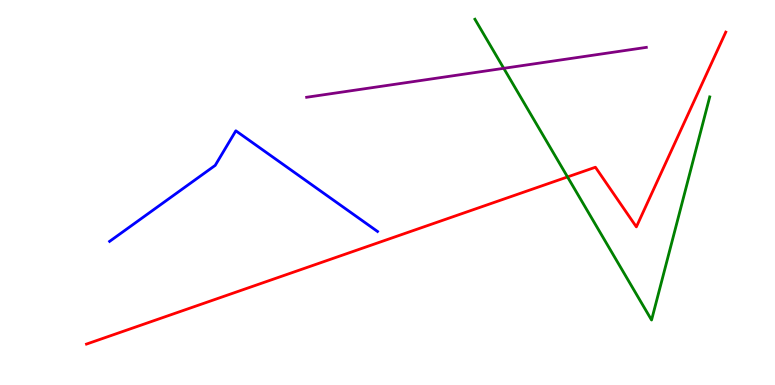[{'lines': ['blue', 'red'], 'intersections': []}, {'lines': ['green', 'red'], 'intersections': [{'x': 7.32, 'y': 5.4}]}, {'lines': ['purple', 'red'], 'intersections': []}, {'lines': ['blue', 'green'], 'intersections': []}, {'lines': ['blue', 'purple'], 'intersections': []}, {'lines': ['green', 'purple'], 'intersections': [{'x': 6.5, 'y': 8.23}]}]